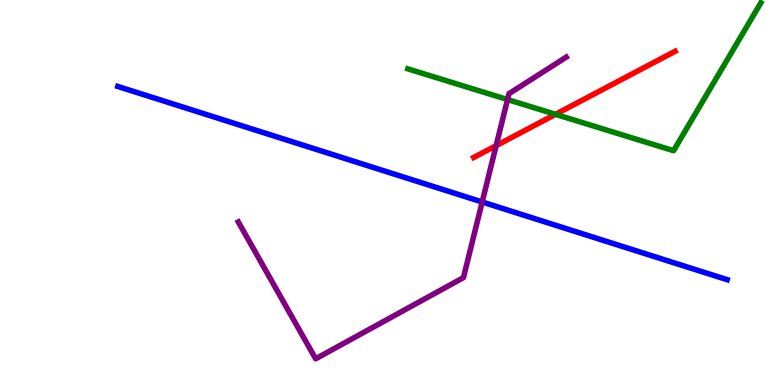[{'lines': ['blue', 'red'], 'intersections': []}, {'lines': ['green', 'red'], 'intersections': [{'x': 7.17, 'y': 7.03}]}, {'lines': ['purple', 'red'], 'intersections': [{'x': 6.4, 'y': 6.22}]}, {'lines': ['blue', 'green'], 'intersections': []}, {'lines': ['blue', 'purple'], 'intersections': [{'x': 6.22, 'y': 4.75}]}, {'lines': ['green', 'purple'], 'intersections': [{'x': 6.55, 'y': 7.41}]}]